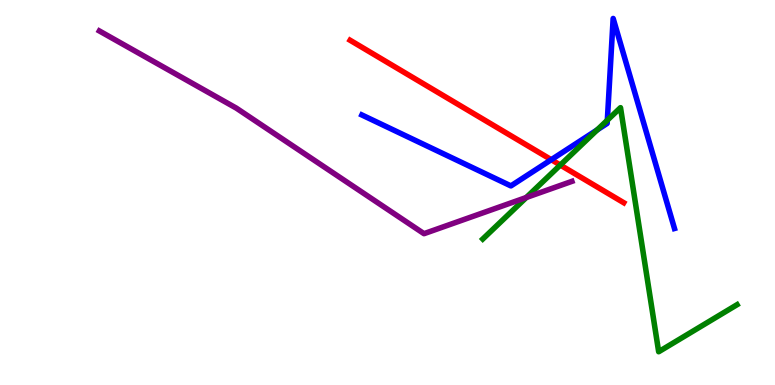[{'lines': ['blue', 'red'], 'intersections': [{'x': 7.11, 'y': 5.85}]}, {'lines': ['green', 'red'], 'intersections': [{'x': 7.23, 'y': 5.71}]}, {'lines': ['purple', 'red'], 'intersections': []}, {'lines': ['blue', 'green'], 'intersections': [{'x': 7.71, 'y': 6.63}, {'x': 7.84, 'y': 6.88}]}, {'lines': ['blue', 'purple'], 'intersections': []}, {'lines': ['green', 'purple'], 'intersections': [{'x': 6.79, 'y': 4.87}]}]